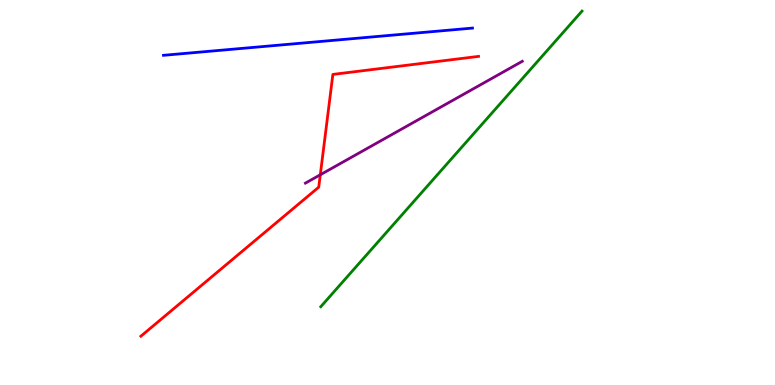[{'lines': ['blue', 'red'], 'intersections': []}, {'lines': ['green', 'red'], 'intersections': []}, {'lines': ['purple', 'red'], 'intersections': [{'x': 4.13, 'y': 5.46}]}, {'lines': ['blue', 'green'], 'intersections': []}, {'lines': ['blue', 'purple'], 'intersections': []}, {'lines': ['green', 'purple'], 'intersections': []}]